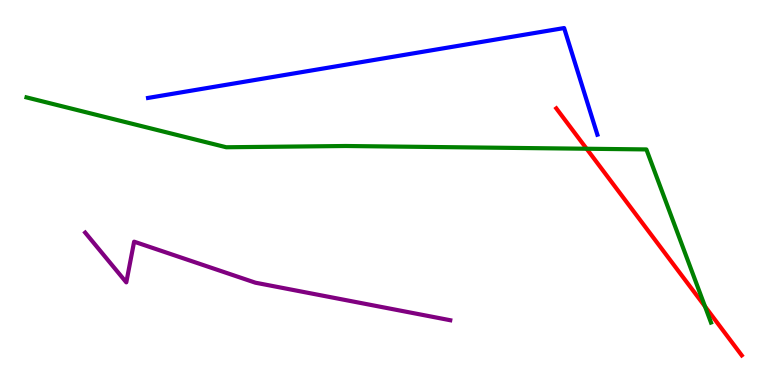[{'lines': ['blue', 'red'], 'intersections': []}, {'lines': ['green', 'red'], 'intersections': [{'x': 7.57, 'y': 6.14}, {'x': 9.1, 'y': 2.04}]}, {'lines': ['purple', 'red'], 'intersections': []}, {'lines': ['blue', 'green'], 'intersections': []}, {'lines': ['blue', 'purple'], 'intersections': []}, {'lines': ['green', 'purple'], 'intersections': []}]